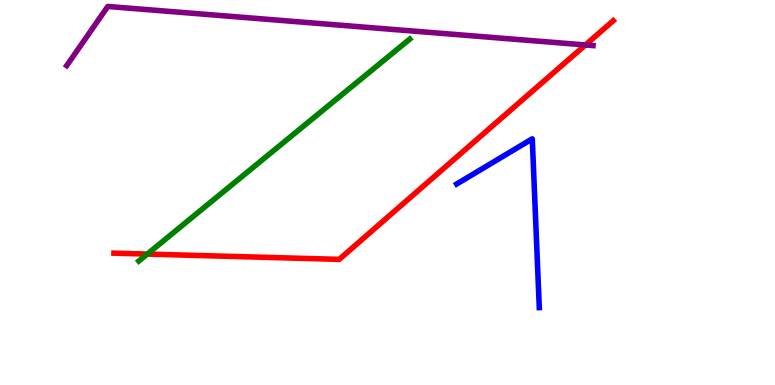[{'lines': ['blue', 'red'], 'intersections': []}, {'lines': ['green', 'red'], 'intersections': [{'x': 1.9, 'y': 3.4}]}, {'lines': ['purple', 'red'], 'intersections': [{'x': 7.55, 'y': 8.83}]}, {'lines': ['blue', 'green'], 'intersections': []}, {'lines': ['blue', 'purple'], 'intersections': []}, {'lines': ['green', 'purple'], 'intersections': []}]